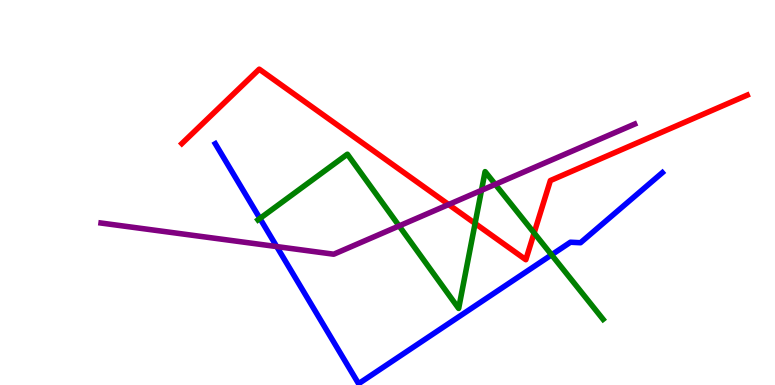[{'lines': ['blue', 'red'], 'intersections': []}, {'lines': ['green', 'red'], 'intersections': [{'x': 6.13, 'y': 4.2}, {'x': 6.89, 'y': 3.95}]}, {'lines': ['purple', 'red'], 'intersections': [{'x': 5.79, 'y': 4.69}]}, {'lines': ['blue', 'green'], 'intersections': [{'x': 3.35, 'y': 4.33}, {'x': 7.12, 'y': 3.38}]}, {'lines': ['blue', 'purple'], 'intersections': [{'x': 3.57, 'y': 3.6}]}, {'lines': ['green', 'purple'], 'intersections': [{'x': 5.15, 'y': 4.13}, {'x': 6.21, 'y': 5.06}, {'x': 6.39, 'y': 5.21}]}]